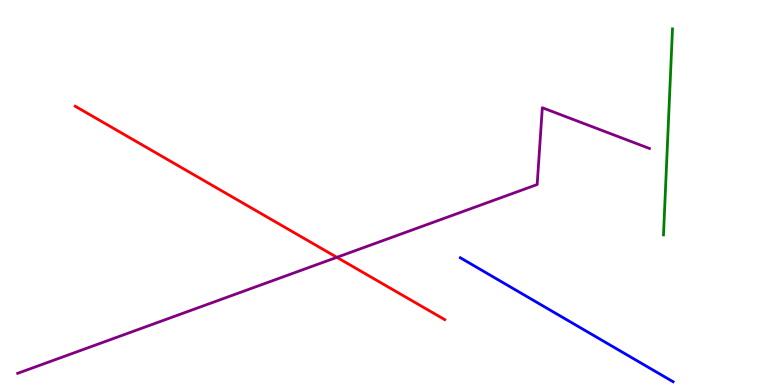[{'lines': ['blue', 'red'], 'intersections': []}, {'lines': ['green', 'red'], 'intersections': []}, {'lines': ['purple', 'red'], 'intersections': [{'x': 4.35, 'y': 3.32}]}, {'lines': ['blue', 'green'], 'intersections': []}, {'lines': ['blue', 'purple'], 'intersections': []}, {'lines': ['green', 'purple'], 'intersections': []}]